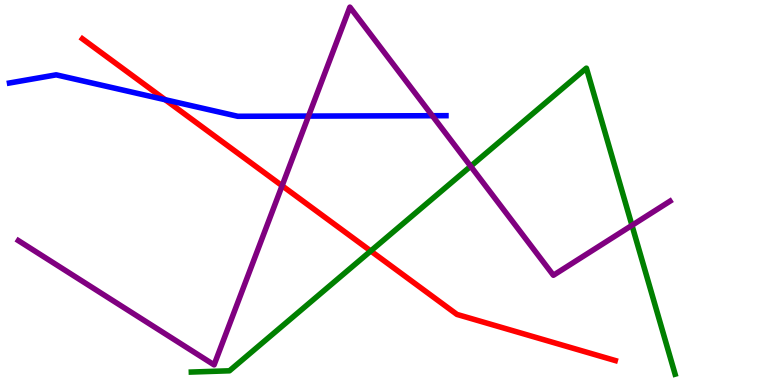[{'lines': ['blue', 'red'], 'intersections': [{'x': 2.13, 'y': 7.41}]}, {'lines': ['green', 'red'], 'intersections': [{'x': 4.78, 'y': 3.48}]}, {'lines': ['purple', 'red'], 'intersections': [{'x': 3.64, 'y': 5.18}]}, {'lines': ['blue', 'green'], 'intersections': []}, {'lines': ['blue', 'purple'], 'intersections': [{'x': 3.98, 'y': 6.98}, {'x': 5.58, 'y': 6.99}]}, {'lines': ['green', 'purple'], 'intersections': [{'x': 6.07, 'y': 5.68}, {'x': 8.15, 'y': 4.15}]}]